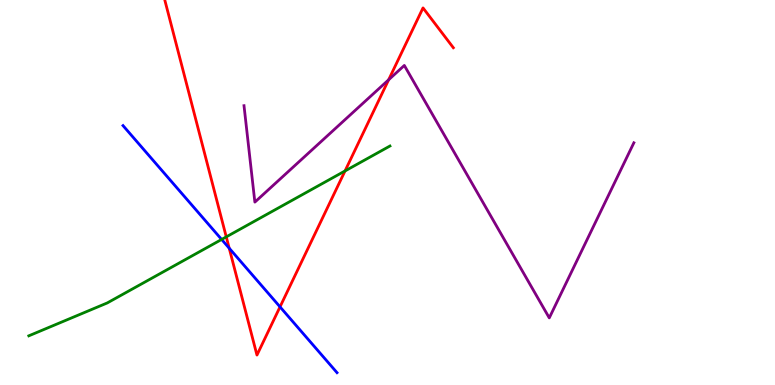[{'lines': ['blue', 'red'], 'intersections': [{'x': 2.96, 'y': 3.55}, {'x': 3.61, 'y': 2.03}]}, {'lines': ['green', 'red'], 'intersections': [{'x': 2.92, 'y': 3.85}, {'x': 4.45, 'y': 5.56}]}, {'lines': ['purple', 'red'], 'intersections': [{'x': 5.01, 'y': 7.93}]}, {'lines': ['blue', 'green'], 'intersections': [{'x': 2.86, 'y': 3.78}]}, {'lines': ['blue', 'purple'], 'intersections': []}, {'lines': ['green', 'purple'], 'intersections': []}]